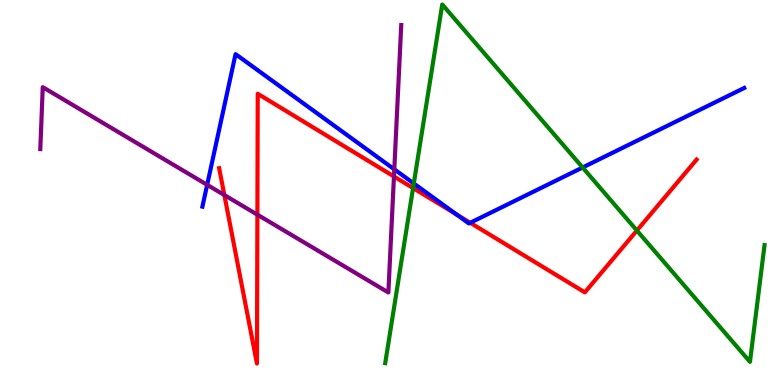[{'lines': ['blue', 'red'], 'intersections': [{'x': 5.89, 'y': 4.43}, {'x': 6.07, 'y': 4.21}]}, {'lines': ['green', 'red'], 'intersections': [{'x': 5.33, 'y': 5.12}, {'x': 8.22, 'y': 4.01}]}, {'lines': ['purple', 'red'], 'intersections': [{'x': 2.89, 'y': 4.93}, {'x': 3.32, 'y': 4.42}, {'x': 5.08, 'y': 5.42}]}, {'lines': ['blue', 'green'], 'intersections': [{'x': 5.34, 'y': 5.23}, {'x': 7.52, 'y': 5.65}]}, {'lines': ['blue', 'purple'], 'intersections': [{'x': 2.67, 'y': 5.2}, {'x': 5.09, 'y': 5.6}]}, {'lines': ['green', 'purple'], 'intersections': []}]